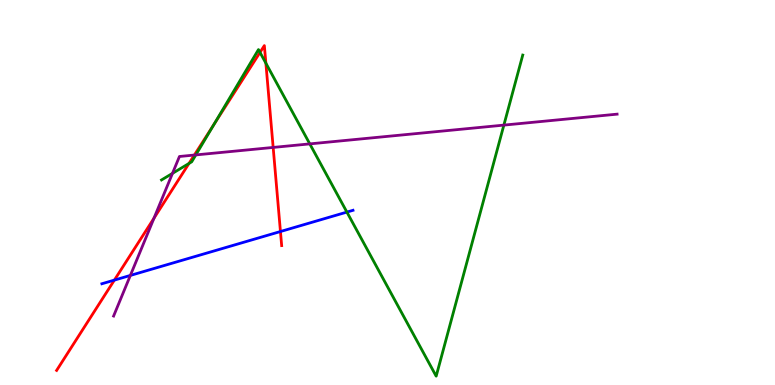[{'lines': ['blue', 'red'], 'intersections': [{'x': 1.48, 'y': 2.72}, {'x': 3.62, 'y': 3.99}]}, {'lines': ['green', 'red'], 'intersections': [{'x': 2.44, 'y': 5.75}, {'x': 2.76, 'y': 6.77}, {'x': 3.35, 'y': 8.64}, {'x': 3.43, 'y': 8.36}]}, {'lines': ['purple', 'red'], 'intersections': [{'x': 1.99, 'y': 4.33}, {'x': 2.51, 'y': 5.97}, {'x': 3.52, 'y': 6.17}]}, {'lines': ['blue', 'green'], 'intersections': [{'x': 4.48, 'y': 4.49}]}, {'lines': ['blue', 'purple'], 'intersections': [{'x': 1.68, 'y': 2.85}]}, {'lines': ['green', 'purple'], 'intersections': [{'x': 2.23, 'y': 5.5}, {'x': 2.53, 'y': 5.98}, {'x': 4.0, 'y': 6.26}, {'x': 6.5, 'y': 6.75}]}]